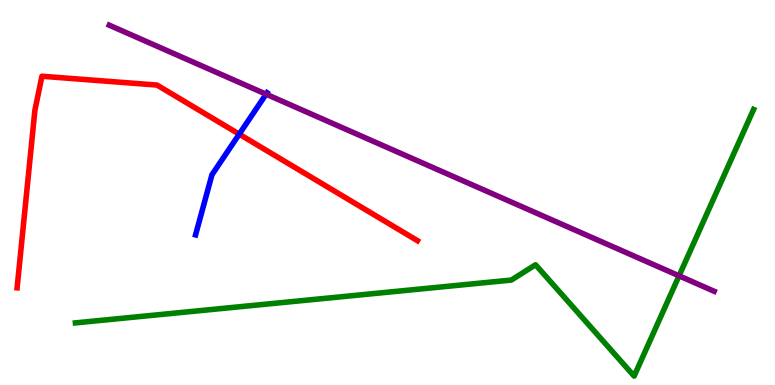[{'lines': ['blue', 'red'], 'intersections': [{'x': 3.09, 'y': 6.52}]}, {'lines': ['green', 'red'], 'intersections': []}, {'lines': ['purple', 'red'], 'intersections': []}, {'lines': ['blue', 'green'], 'intersections': []}, {'lines': ['blue', 'purple'], 'intersections': [{'x': 3.43, 'y': 7.55}]}, {'lines': ['green', 'purple'], 'intersections': [{'x': 8.76, 'y': 2.84}]}]